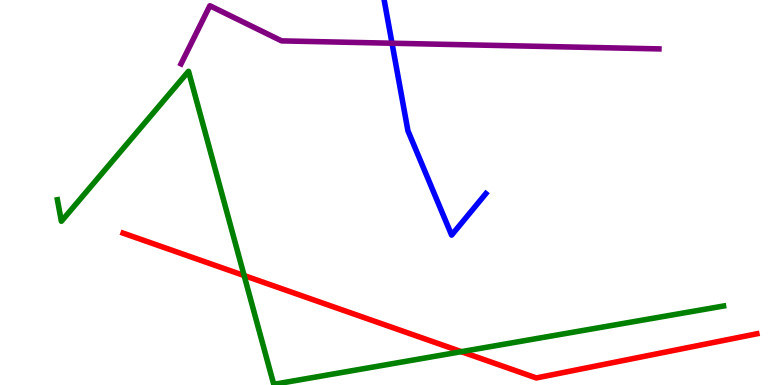[{'lines': ['blue', 'red'], 'intersections': []}, {'lines': ['green', 'red'], 'intersections': [{'x': 3.15, 'y': 2.84}, {'x': 5.95, 'y': 0.866}]}, {'lines': ['purple', 'red'], 'intersections': []}, {'lines': ['blue', 'green'], 'intersections': []}, {'lines': ['blue', 'purple'], 'intersections': [{'x': 5.06, 'y': 8.88}]}, {'lines': ['green', 'purple'], 'intersections': []}]